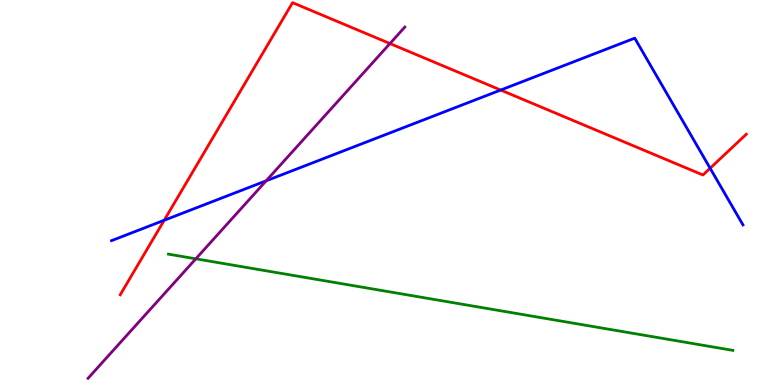[{'lines': ['blue', 'red'], 'intersections': [{'x': 2.12, 'y': 4.28}, {'x': 6.46, 'y': 7.66}, {'x': 9.16, 'y': 5.63}]}, {'lines': ['green', 'red'], 'intersections': []}, {'lines': ['purple', 'red'], 'intersections': [{'x': 5.03, 'y': 8.87}]}, {'lines': ['blue', 'green'], 'intersections': []}, {'lines': ['blue', 'purple'], 'intersections': [{'x': 3.43, 'y': 5.3}]}, {'lines': ['green', 'purple'], 'intersections': [{'x': 2.53, 'y': 3.28}]}]